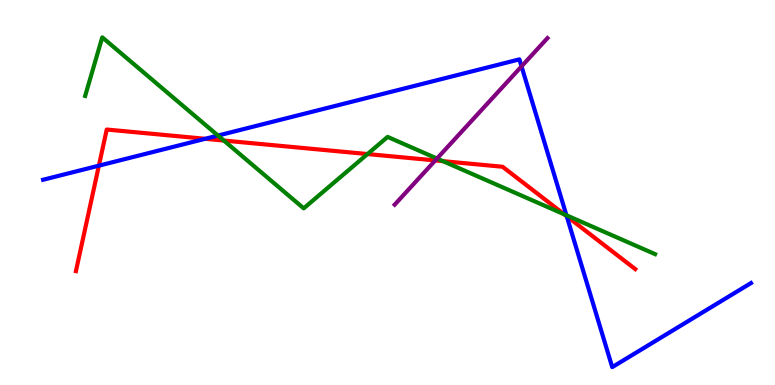[{'lines': ['blue', 'red'], 'intersections': [{'x': 1.28, 'y': 5.7}, {'x': 2.65, 'y': 6.39}, {'x': 7.31, 'y': 4.38}]}, {'lines': ['green', 'red'], 'intersections': [{'x': 2.89, 'y': 6.35}, {'x': 4.74, 'y': 6.0}, {'x': 5.72, 'y': 5.81}, {'x': 7.28, 'y': 4.43}]}, {'lines': ['purple', 'red'], 'intersections': [{'x': 5.62, 'y': 5.83}]}, {'lines': ['blue', 'green'], 'intersections': [{'x': 2.81, 'y': 6.48}, {'x': 7.31, 'y': 4.41}]}, {'lines': ['blue', 'purple'], 'intersections': [{'x': 6.73, 'y': 8.28}]}, {'lines': ['green', 'purple'], 'intersections': [{'x': 5.64, 'y': 5.88}]}]